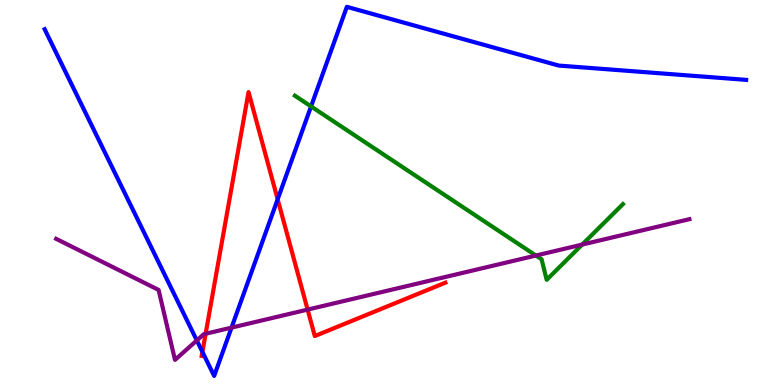[{'lines': ['blue', 'red'], 'intersections': [{'x': 2.61, 'y': 0.86}, {'x': 3.58, 'y': 4.82}]}, {'lines': ['green', 'red'], 'intersections': []}, {'lines': ['purple', 'red'], 'intersections': [{'x': 2.65, 'y': 1.33}, {'x': 3.97, 'y': 1.96}]}, {'lines': ['blue', 'green'], 'intersections': [{'x': 4.01, 'y': 7.24}]}, {'lines': ['blue', 'purple'], 'intersections': [{'x': 2.54, 'y': 1.16}, {'x': 2.99, 'y': 1.49}]}, {'lines': ['green', 'purple'], 'intersections': [{'x': 6.91, 'y': 3.36}, {'x': 7.51, 'y': 3.65}]}]